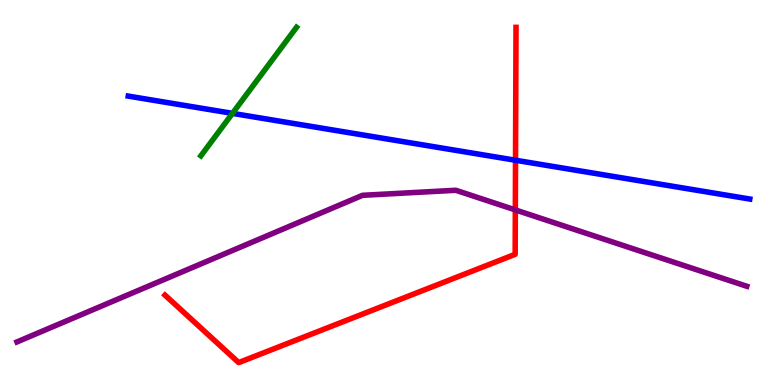[{'lines': ['blue', 'red'], 'intersections': [{'x': 6.65, 'y': 5.84}]}, {'lines': ['green', 'red'], 'intersections': []}, {'lines': ['purple', 'red'], 'intersections': [{'x': 6.65, 'y': 4.55}]}, {'lines': ['blue', 'green'], 'intersections': [{'x': 3.0, 'y': 7.06}]}, {'lines': ['blue', 'purple'], 'intersections': []}, {'lines': ['green', 'purple'], 'intersections': []}]